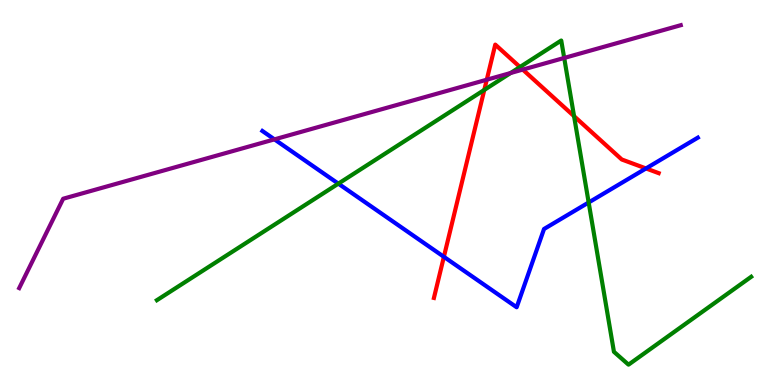[{'lines': ['blue', 'red'], 'intersections': [{'x': 5.73, 'y': 3.33}, {'x': 8.34, 'y': 5.62}]}, {'lines': ['green', 'red'], 'intersections': [{'x': 6.25, 'y': 7.66}, {'x': 6.71, 'y': 8.26}, {'x': 7.41, 'y': 6.98}]}, {'lines': ['purple', 'red'], 'intersections': [{'x': 6.28, 'y': 7.93}, {'x': 6.75, 'y': 8.19}]}, {'lines': ['blue', 'green'], 'intersections': [{'x': 4.37, 'y': 5.23}, {'x': 7.6, 'y': 4.74}]}, {'lines': ['blue', 'purple'], 'intersections': [{'x': 3.54, 'y': 6.38}]}, {'lines': ['green', 'purple'], 'intersections': [{'x': 6.59, 'y': 8.1}, {'x': 7.28, 'y': 8.49}]}]